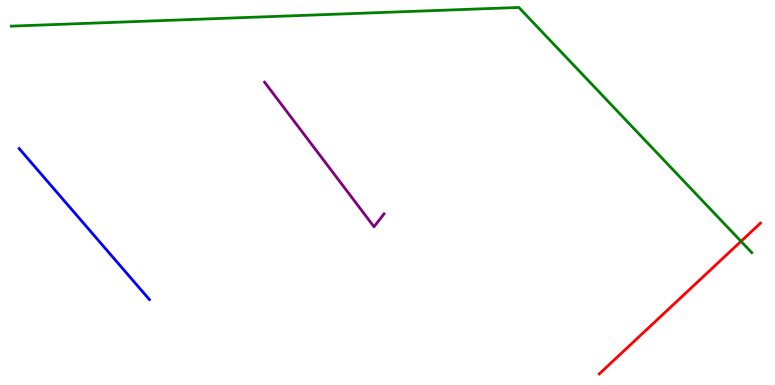[{'lines': ['blue', 'red'], 'intersections': []}, {'lines': ['green', 'red'], 'intersections': [{'x': 9.56, 'y': 3.73}]}, {'lines': ['purple', 'red'], 'intersections': []}, {'lines': ['blue', 'green'], 'intersections': []}, {'lines': ['blue', 'purple'], 'intersections': []}, {'lines': ['green', 'purple'], 'intersections': []}]